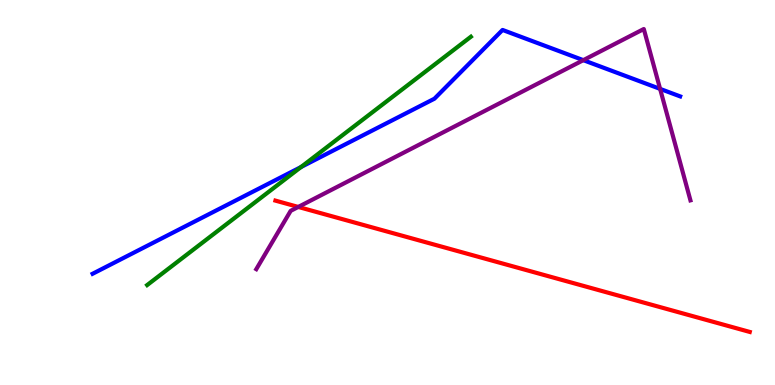[{'lines': ['blue', 'red'], 'intersections': []}, {'lines': ['green', 'red'], 'intersections': []}, {'lines': ['purple', 'red'], 'intersections': [{'x': 3.85, 'y': 4.62}]}, {'lines': ['blue', 'green'], 'intersections': [{'x': 3.88, 'y': 5.66}]}, {'lines': ['blue', 'purple'], 'intersections': [{'x': 7.53, 'y': 8.44}, {'x': 8.52, 'y': 7.69}]}, {'lines': ['green', 'purple'], 'intersections': []}]